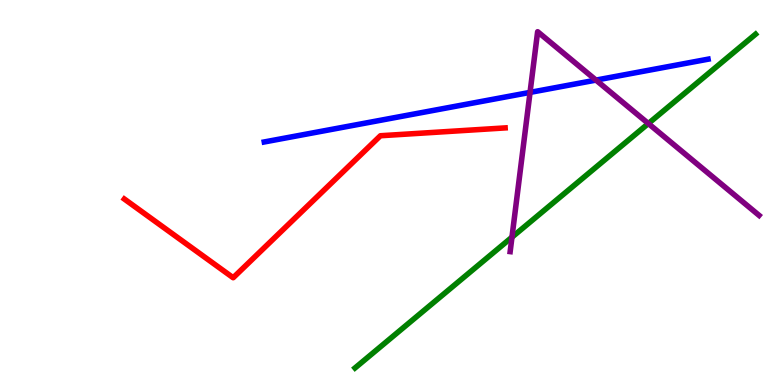[{'lines': ['blue', 'red'], 'intersections': []}, {'lines': ['green', 'red'], 'intersections': []}, {'lines': ['purple', 'red'], 'intersections': []}, {'lines': ['blue', 'green'], 'intersections': []}, {'lines': ['blue', 'purple'], 'intersections': [{'x': 6.84, 'y': 7.6}, {'x': 7.69, 'y': 7.92}]}, {'lines': ['green', 'purple'], 'intersections': [{'x': 6.61, 'y': 3.84}, {'x': 8.37, 'y': 6.79}]}]